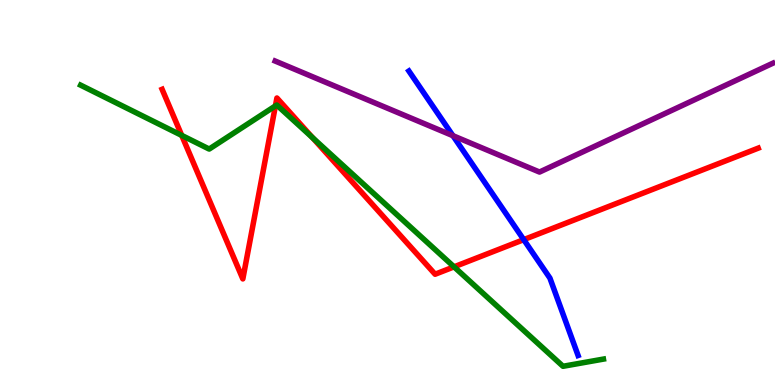[{'lines': ['blue', 'red'], 'intersections': [{'x': 6.76, 'y': 3.78}]}, {'lines': ['green', 'red'], 'intersections': [{'x': 2.34, 'y': 6.48}, {'x': 3.55, 'y': 7.25}, {'x': 4.03, 'y': 6.42}, {'x': 5.86, 'y': 3.07}]}, {'lines': ['purple', 'red'], 'intersections': []}, {'lines': ['blue', 'green'], 'intersections': []}, {'lines': ['blue', 'purple'], 'intersections': [{'x': 5.84, 'y': 6.48}]}, {'lines': ['green', 'purple'], 'intersections': []}]